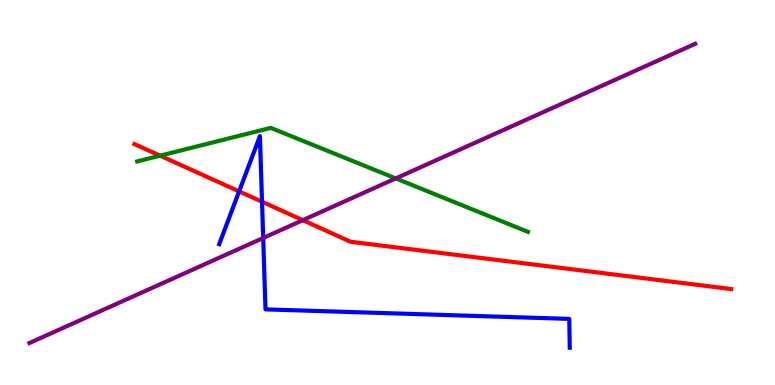[{'lines': ['blue', 'red'], 'intersections': [{'x': 3.09, 'y': 5.03}, {'x': 3.38, 'y': 4.76}]}, {'lines': ['green', 'red'], 'intersections': [{'x': 2.07, 'y': 5.96}]}, {'lines': ['purple', 'red'], 'intersections': [{'x': 3.91, 'y': 4.28}]}, {'lines': ['blue', 'green'], 'intersections': []}, {'lines': ['blue', 'purple'], 'intersections': [{'x': 3.4, 'y': 3.82}]}, {'lines': ['green', 'purple'], 'intersections': [{'x': 5.11, 'y': 5.37}]}]